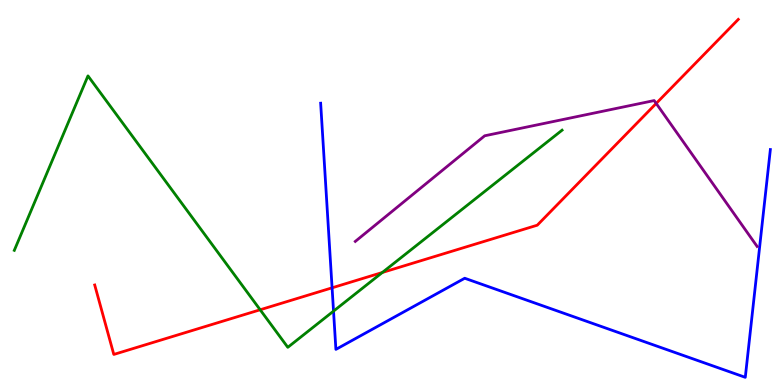[{'lines': ['blue', 'red'], 'intersections': [{'x': 4.28, 'y': 2.52}]}, {'lines': ['green', 'red'], 'intersections': [{'x': 3.36, 'y': 1.95}, {'x': 4.93, 'y': 2.92}]}, {'lines': ['purple', 'red'], 'intersections': [{'x': 8.47, 'y': 7.31}]}, {'lines': ['blue', 'green'], 'intersections': [{'x': 4.3, 'y': 1.92}]}, {'lines': ['blue', 'purple'], 'intersections': []}, {'lines': ['green', 'purple'], 'intersections': []}]